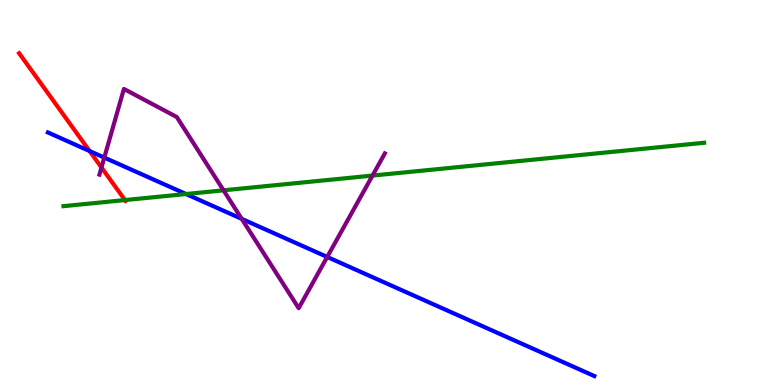[{'lines': ['blue', 'red'], 'intersections': [{'x': 1.16, 'y': 6.08}]}, {'lines': ['green', 'red'], 'intersections': [{'x': 1.61, 'y': 4.8}]}, {'lines': ['purple', 'red'], 'intersections': [{'x': 1.31, 'y': 5.65}]}, {'lines': ['blue', 'green'], 'intersections': [{'x': 2.4, 'y': 4.96}]}, {'lines': ['blue', 'purple'], 'intersections': [{'x': 1.35, 'y': 5.91}, {'x': 3.12, 'y': 4.32}, {'x': 4.22, 'y': 3.33}]}, {'lines': ['green', 'purple'], 'intersections': [{'x': 2.88, 'y': 5.06}, {'x': 4.81, 'y': 5.44}]}]